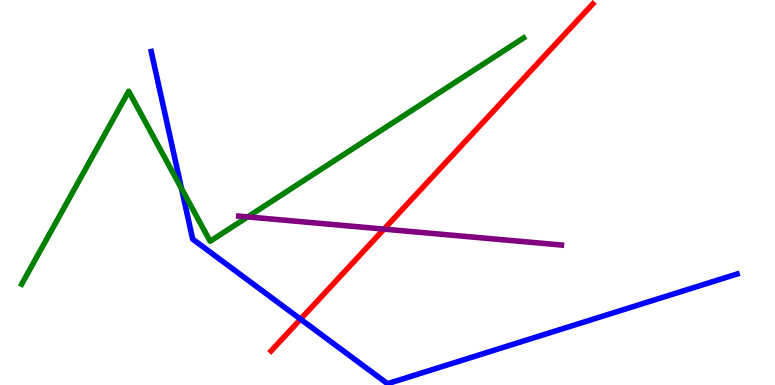[{'lines': ['blue', 'red'], 'intersections': [{'x': 3.88, 'y': 1.71}]}, {'lines': ['green', 'red'], 'intersections': []}, {'lines': ['purple', 'red'], 'intersections': [{'x': 4.96, 'y': 4.05}]}, {'lines': ['blue', 'green'], 'intersections': [{'x': 2.34, 'y': 5.1}]}, {'lines': ['blue', 'purple'], 'intersections': []}, {'lines': ['green', 'purple'], 'intersections': [{'x': 3.2, 'y': 4.37}]}]